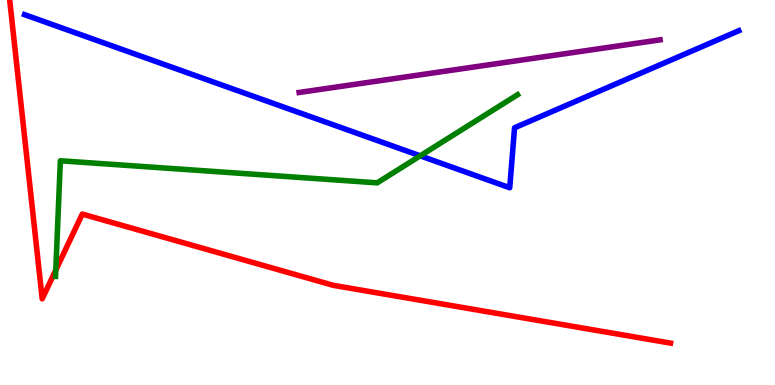[{'lines': ['blue', 'red'], 'intersections': []}, {'lines': ['green', 'red'], 'intersections': [{'x': 0.72, 'y': 2.98}]}, {'lines': ['purple', 'red'], 'intersections': []}, {'lines': ['blue', 'green'], 'intersections': [{'x': 5.42, 'y': 5.95}]}, {'lines': ['blue', 'purple'], 'intersections': []}, {'lines': ['green', 'purple'], 'intersections': []}]